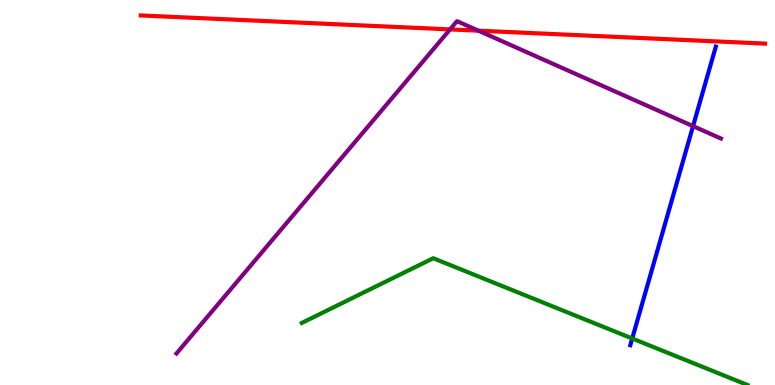[{'lines': ['blue', 'red'], 'intersections': []}, {'lines': ['green', 'red'], 'intersections': []}, {'lines': ['purple', 'red'], 'intersections': [{'x': 5.81, 'y': 9.24}, {'x': 6.17, 'y': 9.2}]}, {'lines': ['blue', 'green'], 'intersections': [{'x': 8.16, 'y': 1.21}]}, {'lines': ['blue', 'purple'], 'intersections': [{'x': 8.94, 'y': 6.72}]}, {'lines': ['green', 'purple'], 'intersections': []}]